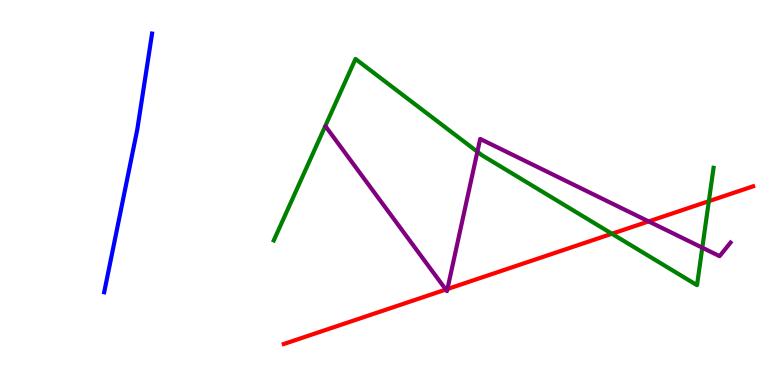[{'lines': ['blue', 'red'], 'intersections': []}, {'lines': ['green', 'red'], 'intersections': [{'x': 7.9, 'y': 3.93}, {'x': 9.15, 'y': 4.77}]}, {'lines': ['purple', 'red'], 'intersections': [{'x': 5.75, 'y': 2.48}, {'x': 5.77, 'y': 2.49}, {'x': 8.37, 'y': 4.25}]}, {'lines': ['blue', 'green'], 'intersections': []}, {'lines': ['blue', 'purple'], 'intersections': []}, {'lines': ['green', 'purple'], 'intersections': [{'x': 6.16, 'y': 6.06}, {'x': 9.06, 'y': 3.57}]}]